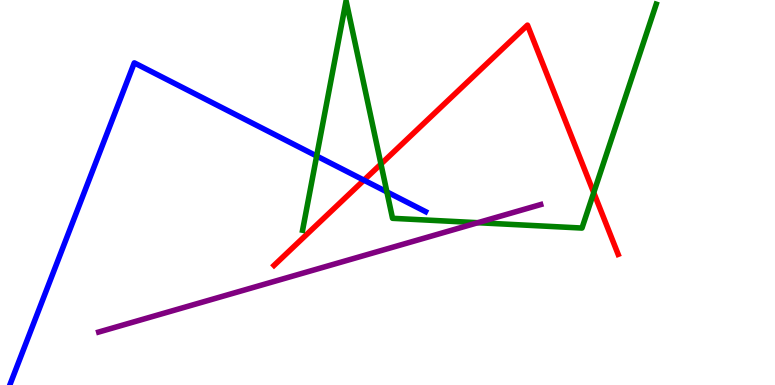[{'lines': ['blue', 'red'], 'intersections': [{'x': 4.7, 'y': 5.32}]}, {'lines': ['green', 'red'], 'intersections': [{'x': 4.92, 'y': 5.74}, {'x': 7.66, 'y': 5.0}]}, {'lines': ['purple', 'red'], 'intersections': []}, {'lines': ['blue', 'green'], 'intersections': [{'x': 4.09, 'y': 5.95}, {'x': 4.99, 'y': 5.02}]}, {'lines': ['blue', 'purple'], 'intersections': []}, {'lines': ['green', 'purple'], 'intersections': [{'x': 6.17, 'y': 4.22}]}]